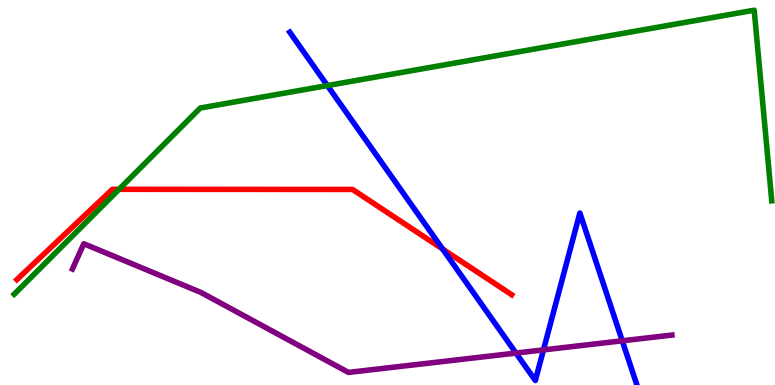[{'lines': ['blue', 'red'], 'intersections': [{'x': 5.71, 'y': 3.53}]}, {'lines': ['green', 'red'], 'intersections': [{'x': 1.54, 'y': 5.08}]}, {'lines': ['purple', 'red'], 'intersections': []}, {'lines': ['blue', 'green'], 'intersections': [{'x': 4.22, 'y': 7.78}]}, {'lines': ['blue', 'purple'], 'intersections': [{'x': 6.66, 'y': 0.829}, {'x': 7.01, 'y': 0.912}, {'x': 8.03, 'y': 1.15}]}, {'lines': ['green', 'purple'], 'intersections': []}]